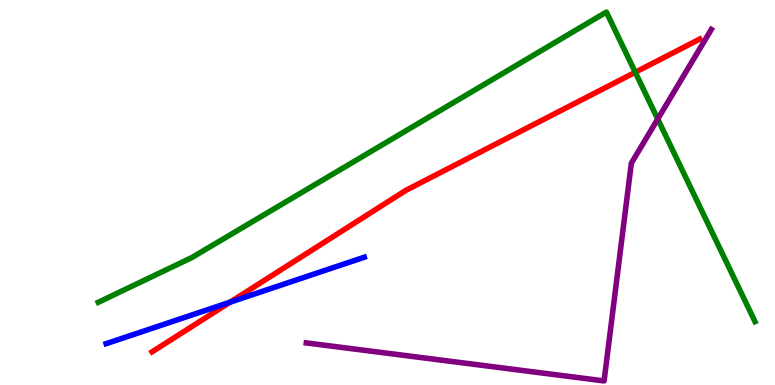[{'lines': ['blue', 'red'], 'intersections': [{'x': 2.97, 'y': 2.15}]}, {'lines': ['green', 'red'], 'intersections': [{'x': 8.2, 'y': 8.12}]}, {'lines': ['purple', 'red'], 'intersections': []}, {'lines': ['blue', 'green'], 'intersections': []}, {'lines': ['blue', 'purple'], 'intersections': []}, {'lines': ['green', 'purple'], 'intersections': [{'x': 8.49, 'y': 6.91}]}]